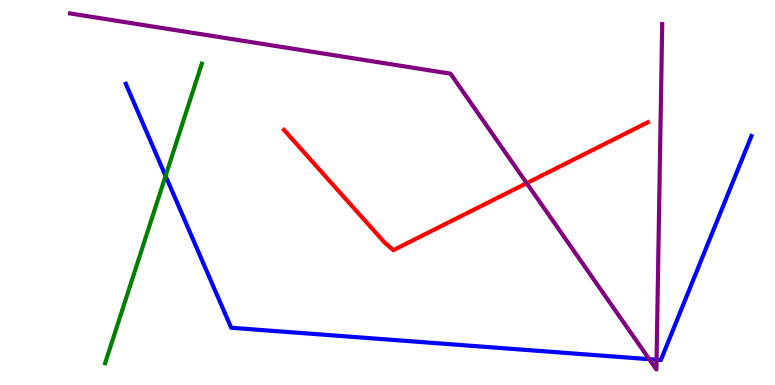[{'lines': ['blue', 'red'], 'intersections': []}, {'lines': ['green', 'red'], 'intersections': []}, {'lines': ['purple', 'red'], 'intersections': [{'x': 6.8, 'y': 5.24}]}, {'lines': ['blue', 'green'], 'intersections': [{'x': 2.14, 'y': 5.43}]}, {'lines': ['blue', 'purple'], 'intersections': [{'x': 8.38, 'y': 0.67}, {'x': 8.47, 'y': 0.656}]}, {'lines': ['green', 'purple'], 'intersections': []}]